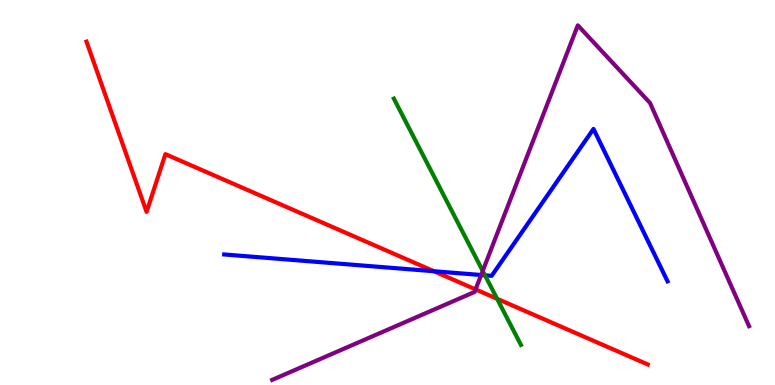[{'lines': ['blue', 'red'], 'intersections': [{'x': 5.6, 'y': 2.95}]}, {'lines': ['green', 'red'], 'intersections': [{'x': 6.41, 'y': 2.24}]}, {'lines': ['purple', 'red'], 'intersections': [{'x': 6.14, 'y': 2.48}]}, {'lines': ['blue', 'green'], 'intersections': [{'x': 6.26, 'y': 2.85}]}, {'lines': ['blue', 'purple'], 'intersections': [{'x': 6.21, 'y': 2.86}]}, {'lines': ['green', 'purple'], 'intersections': [{'x': 6.23, 'y': 2.96}]}]